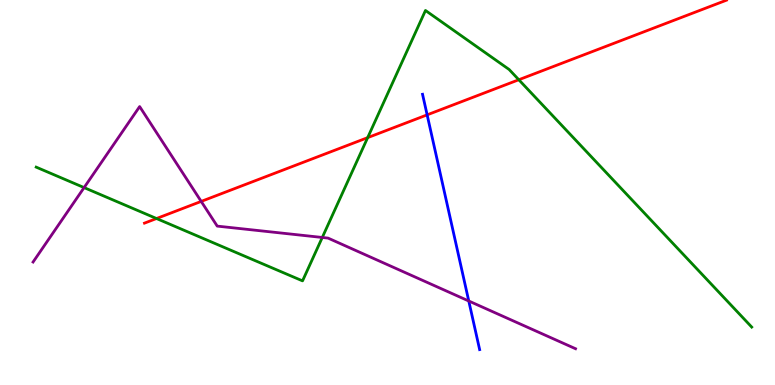[{'lines': ['blue', 'red'], 'intersections': [{'x': 5.51, 'y': 7.02}]}, {'lines': ['green', 'red'], 'intersections': [{'x': 2.02, 'y': 4.32}, {'x': 4.74, 'y': 6.42}, {'x': 6.69, 'y': 7.93}]}, {'lines': ['purple', 'red'], 'intersections': [{'x': 2.6, 'y': 4.77}]}, {'lines': ['blue', 'green'], 'intersections': []}, {'lines': ['blue', 'purple'], 'intersections': [{'x': 6.05, 'y': 2.18}]}, {'lines': ['green', 'purple'], 'intersections': [{'x': 1.09, 'y': 5.13}, {'x': 4.16, 'y': 3.83}]}]